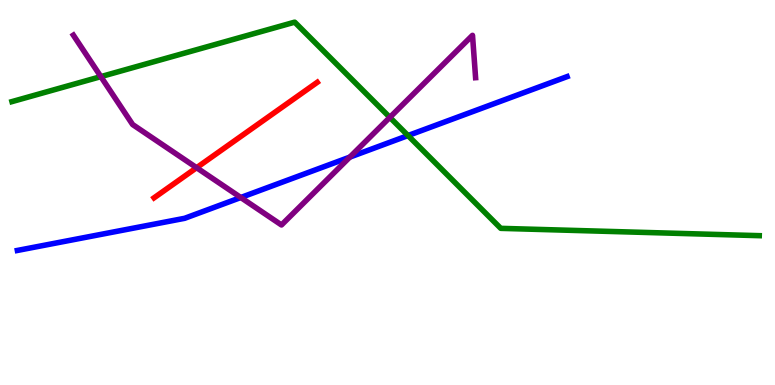[{'lines': ['blue', 'red'], 'intersections': []}, {'lines': ['green', 'red'], 'intersections': []}, {'lines': ['purple', 'red'], 'intersections': [{'x': 2.54, 'y': 5.64}]}, {'lines': ['blue', 'green'], 'intersections': [{'x': 5.26, 'y': 6.48}]}, {'lines': ['blue', 'purple'], 'intersections': [{'x': 3.11, 'y': 4.87}, {'x': 4.51, 'y': 5.92}]}, {'lines': ['green', 'purple'], 'intersections': [{'x': 1.3, 'y': 8.01}, {'x': 5.03, 'y': 6.95}]}]